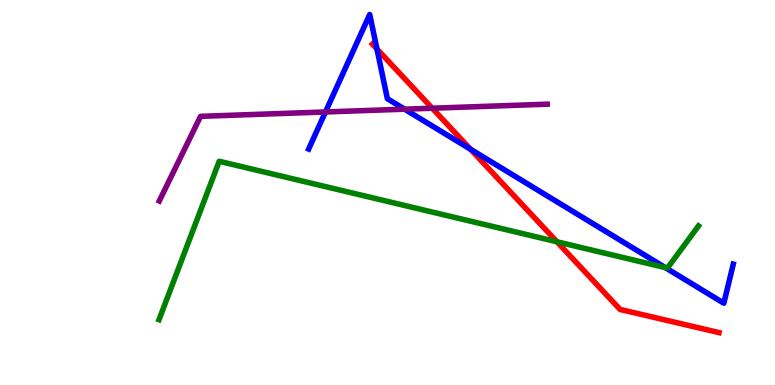[{'lines': ['blue', 'red'], 'intersections': [{'x': 4.86, 'y': 8.73}, {'x': 6.07, 'y': 6.12}]}, {'lines': ['green', 'red'], 'intersections': [{'x': 7.19, 'y': 3.72}]}, {'lines': ['purple', 'red'], 'intersections': [{'x': 5.58, 'y': 7.19}]}, {'lines': ['blue', 'green'], 'intersections': [{'x': 8.58, 'y': 3.05}]}, {'lines': ['blue', 'purple'], 'intersections': [{'x': 4.2, 'y': 7.09}, {'x': 5.22, 'y': 7.16}]}, {'lines': ['green', 'purple'], 'intersections': []}]